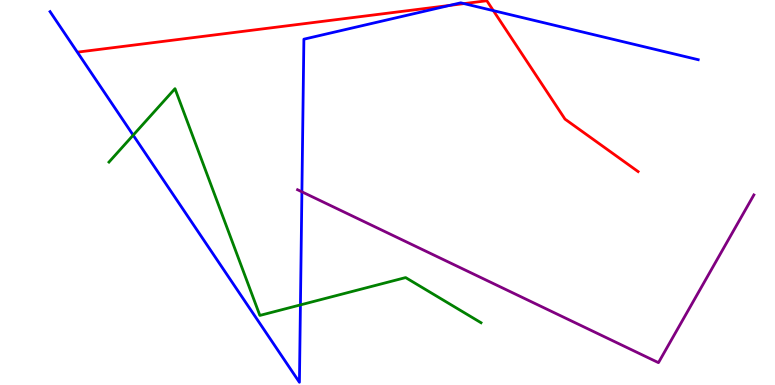[{'lines': ['blue', 'red'], 'intersections': [{'x': 5.8, 'y': 9.86}, {'x': 5.99, 'y': 9.91}, {'x': 6.37, 'y': 9.72}]}, {'lines': ['green', 'red'], 'intersections': []}, {'lines': ['purple', 'red'], 'intersections': []}, {'lines': ['blue', 'green'], 'intersections': [{'x': 1.72, 'y': 6.49}, {'x': 3.88, 'y': 2.08}]}, {'lines': ['blue', 'purple'], 'intersections': [{'x': 3.9, 'y': 5.02}]}, {'lines': ['green', 'purple'], 'intersections': []}]